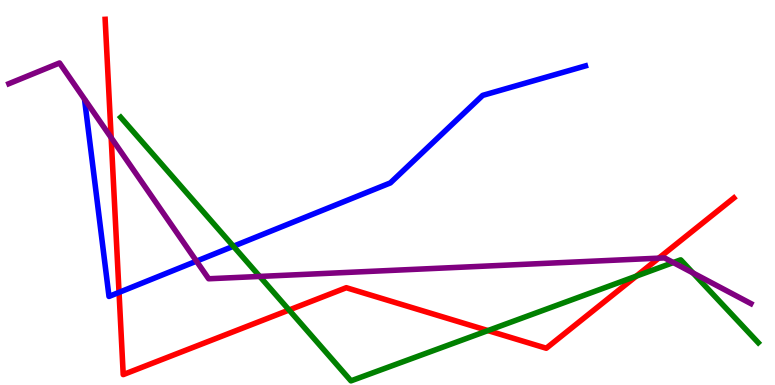[{'lines': ['blue', 'red'], 'intersections': [{'x': 1.54, 'y': 2.41}]}, {'lines': ['green', 'red'], 'intersections': [{'x': 3.73, 'y': 1.95}, {'x': 6.3, 'y': 1.41}, {'x': 8.21, 'y': 2.83}]}, {'lines': ['purple', 'red'], 'intersections': [{'x': 1.43, 'y': 6.42}, {'x': 8.5, 'y': 3.29}]}, {'lines': ['blue', 'green'], 'intersections': [{'x': 3.01, 'y': 3.6}]}, {'lines': ['blue', 'purple'], 'intersections': [{'x': 2.54, 'y': 3.22}]}, {'lines': ['green', 'purple'], 'intersections': [{'x': 3.35, 'y': 2.82}, {'x': 8.69, 'y': 3.18}, {'x': 8.94, 'y': 2.91}]}]